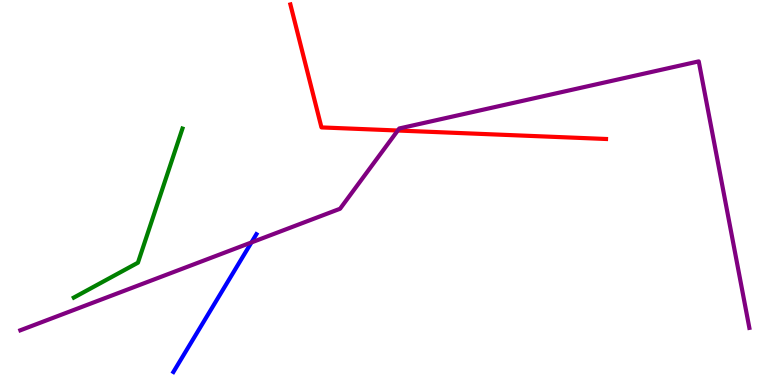[{'lines': ['blue', 'red'], 'intersections': []}, {'lines': ['green', 'red'], 'intersections': []}, {'lines': ['purple', 'red'], 'intersections': [{'x': 5.13, 'y': 6.61}]}, {'lines': ['blue', 'green'], 'intersections': []}, {'lines': ['blue', 'purple'], 'intersections': [{'x': 3.24, 'y': 3.7}]}, {'lines': ['green', 'purple'], 'intersections': []}]